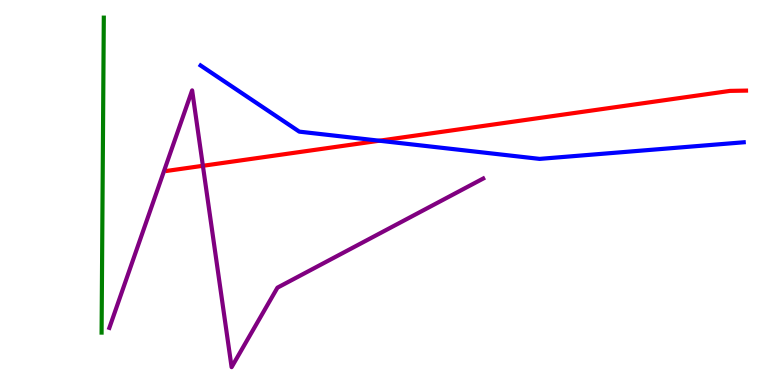[{'lines': ['blue', 'red'], 'intersections': [{'x': 4.89, 'y': 6.35}]}, {'lines': ['green', 'red'], 'intersections': []}, {'lines': ['purple', 'red'], 'intersections': [{'x': 2.62, 'y': 5.69}]}, {'lines': ['blue', 'green'], 'intersections': []}, {'lines': ['blue', 'purple'], 'intersections': []}, {'lines': ['green', 'purple'], 'intersections': []}]